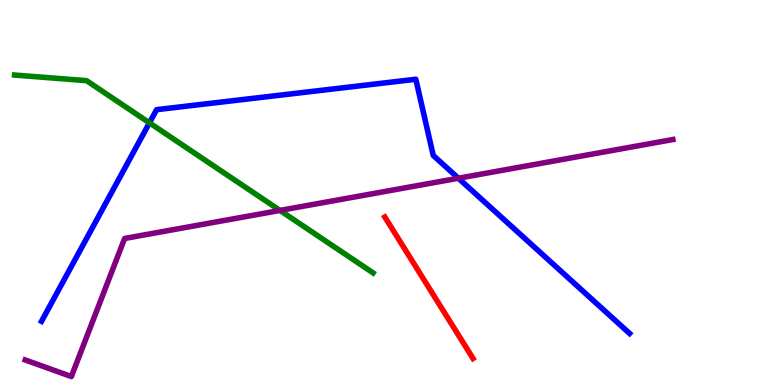[{'lines': ['blue', 'red'], 'intersections': []}, {'lines': ['green', 'red'], 'intersections': []}, {'lines': ['purple', 'red'], 'intersections': []}, {'lines': ['blue', 'green'], 'intersections': [{'x': 1.93, 'y': 6.81}]}, {'lines': ['blue', 'purple'], 'intersections': [{'x': 5.91, 'y': 5.37}]}, {'lines': ['green', 'purple'], 'intersections': [{'x': 3.61, 'y': 4.53}]}]